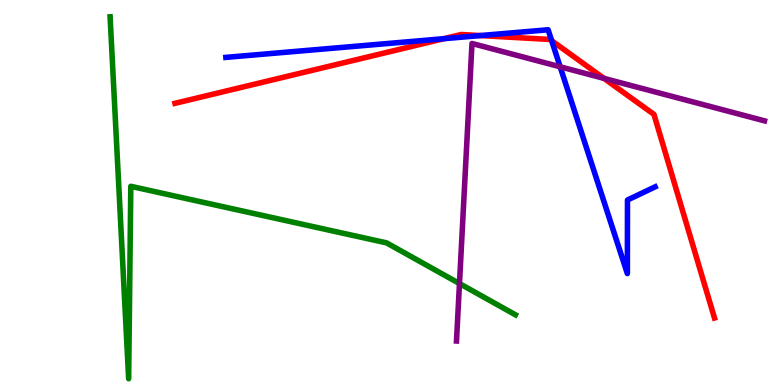[{'lines': ['blue', 'red'], 'intersections': [{'x': 5.73, 'y': 8.99}, {'x': 6.2, 'y': 9.08}, {'x': 7.12, 'y': 8.94}]}, {'lines': ['green', 'red'], 'intersections': []}, {'lines': ['purple', 'red'], 'intersections': [{'x': 7.79, 'y': 7.96}]}, {'lines': ['blue', 'green'], 'intersections': []}, {'lines': ['blue', 'purple'], 'intersections': [{'x': 7.23, 'y': 8.27}]}, {'lines': ['green', 'purple'], 'intersections': [{'x': 5.93, 'y': 2.63}]}]